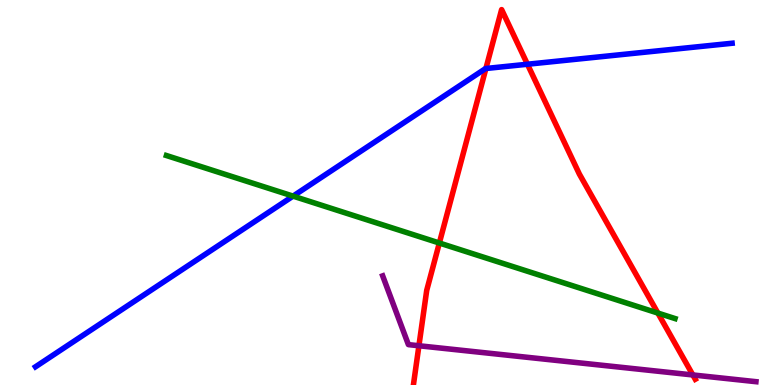[{'lines': ['blue', 'red'], 'intersections': [{'x': 6.27, 'y': 8.22}, {'x': 6.81, 'y': 8.33}]}, {'lines': ['green', 'red'], 'intersections': [{'x': 5.67, 'y': 3.69}, {'x': 8.49, 'y': 1.87}]}, {'lines': ['purple', 'red'], 'intersections': [{'x': 5.41, 'y': 1.02}, {'x': 8.94, 'y': 0.261}]}, {'lines': ['blue', 'green'], 'intersections': [{'x': 3.78, 'y': 4.91}]}, {'lines': ['blue', 'purple'], 'intersections': []}, {'lines': ['green', 'purple'], 'intersections': []}]